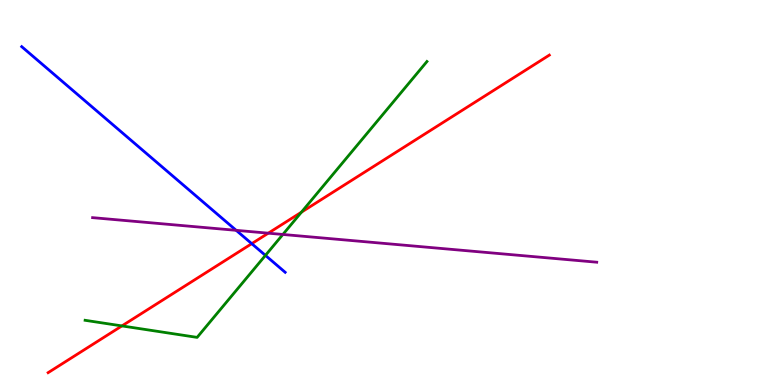[{'lines': ['blue', 'red'], 'intersections': [{'x': 3.25, 'y': 3.67}]}, {'lines': ['green', 'red'], 'intersections': [{'x': 1.57, 'y': 1.53}, {'x': 3.89, 'y': 4.49}]}, {'lines': ['purple', 'red'], 'intersections': [{'x': 3.46, 'y': 3.94}]}, {'lines': ['blue', 'green'], 'intersections': [{'x': 3.42, 'y': 3.37}]}, {'lines': ['blue', 'purple'], 'intersections': [{'x': 3.05, 'y': 4.02}]}, {'lines': ['green', 'purple'], 'intersections': [{'x': 3.65, 'y': 3.91}]}]